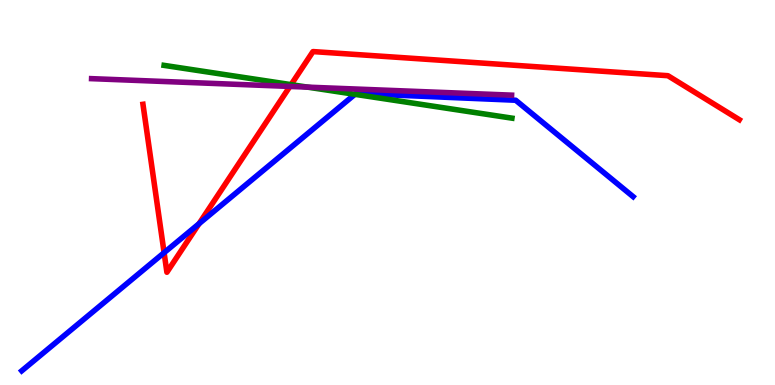[{'lines': ['blue', 'red'], 'intersections': [{'x': 2.12, 'y': 3.44}, {'x': 2.57, 'y': 4.19}]}, {'lines': ['green', 'red'], 'intersections': [{'x': 3.76, 'y': 7.8}]}, {'lines': ['purple', 'red'], 'intersections': [{'x': 3.74, 'y': 7.75}]}, {'lines': ['blue', 'green'], 'intersections': [{'x': 4.58, 'y': 7.55}]}, {'lines': ['blue', 'purple'], 'intersections': []}, {'lines': ['green', 'purple'], 'intersections': [{'x': 3.97, 'y': 7.74}]}]